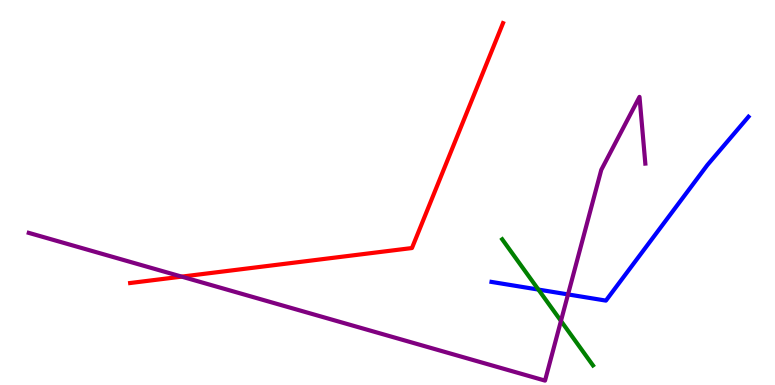[{'lines': ['blue', 'red'], 'intersections': []}, {'lines': ['green', 'red'], 'intersections': []}, {'lines': ['purple', 'red'], 'intersections': [{'x': 2.34, 'y': 2.81}]}, {'lines': ['blue', 'green'], 'intersections': [{'x': 6.95, 'y': 2.48}]}, {'lines': ['blue', 'purple'], 'intersections': [{'x': 7.33, 'y': 2.35}]}, {'lines': ['green', 'purple'], 'intersections': [{'x': 7.24, 'y': 1.66}]}]